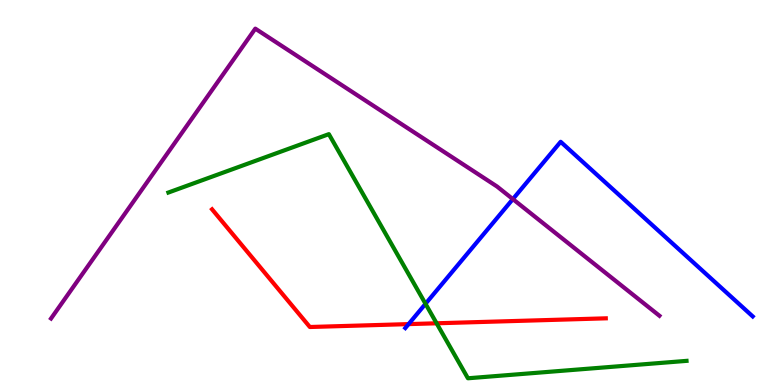[{'lines': ['blue', 'red'], 'intersections': [{'x': 5.27, 'y': 1.58}]}, {'lines': ['green', 'red'], 'intersections': [{'x': 5.63, 'y': 1.6}]}, {'lines': ['purple', 'red'], 'intersections': []}, {'lines': ['blue', 'green'], 'intersections': [{'x': 5.49, 'y': 2.11}]}, {'lines': ['blue', 'purple'], 'intersections': [{'x': 6.62, 'y': 4.83}]}, {'lines': ['green', 'purple'], 'intersections': []}]